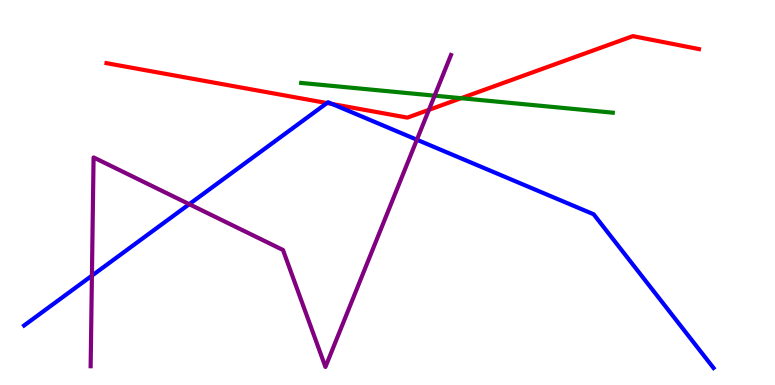[{'lines': ['blue', 'red'], 'intersections': [{'x': 4.22, 'y': 7.32}, {'x': 4.29, 'y': 7.3}]}, {'lines': ['green', 'red'], 'intersections': [{'x': 5.95, 'y': 7.45}]}, {'lines': ['purple', 'red'], 'intersections': [{'x': 5.53, 'y': 7.15}]}, {'lines': ['blue', 'green'], 'intersections': []}, {'lines': ['blue', 'purple'], 'intersections': [{'x': 1.19, 'y': 2.84}, {'x': 2.44, 'y': 4.7}, {'x': 5.38, 'y': 6.37}]}, {'lines': ['green', 'purple'], 'intersections': [{'x': 5.61, 'y': 7.52}]}]